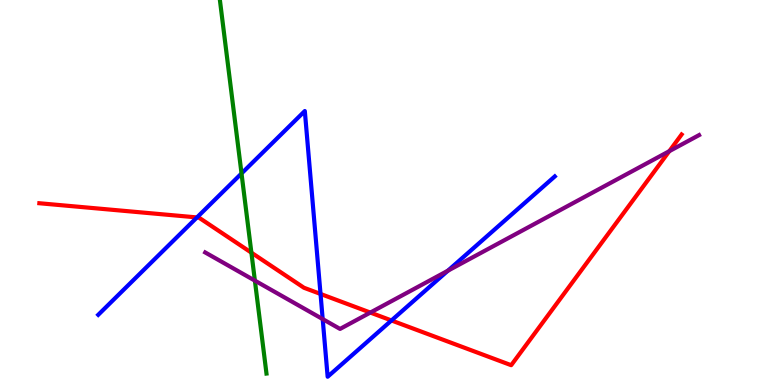[{'lines': ['blue', 'red'], 'intersections': [{'x': 2.54, 'y': 4.35}, {'x': 4.14, 'y': 2.36}, {'x': 5.05, 'y': 1.68}]}, {'lines': ['green', 'red'], 'intersections': [{'x': 3.24, 'y': 3.44}]}, {'lines': ['purple', 'red'], 'intersections': [{'x': 4.78, 'y': 1.88}, {'x': 8.64, 'y': 6.07}]}, {'lines': ['blue', 'green'], 'intersections': [{'x': 3.12, 'y': 5.49}]}, {'lines': ['blue', 'purple'], 'intersections': [{'x': 4.16, 'y': 1.71}, {'x': 5.78, 'y': 2.97}]}, {'lines': ['green', 'purple'], 'intersections': [{'x': 3.29, 'y': 2.71}]}]